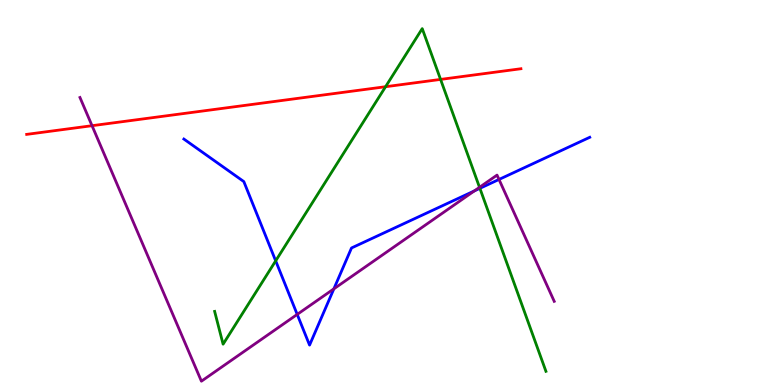[{'lines': ['blue', 'red'], 'intersections': []}, {'lines': ['green', 'red'], 'intersections': [{'x': 4.98, 'y': 7.75}, {'x': 5.68, 'y': 7.94}]}, {'lines': ['purple', 'red'], 'intersections': [{'x': 1.19, 'y': 6.74}]}, {'lines': ['blue', 'green'], 'intersections': [{'x': 3.56, 'y': 3.22}, {'x': 6.19, 'y': 5.11}]}, {'lines': ['blue', 'purple'], 'intersections': [{'x': 3.84, 'y': 1.83}, {'x': 4.31, 'y': 2.5}, {'x': 6.12, 'y': 5.04}, {'x': 6.44, 'y': 5.34}]}, {'lines': ['green', 'purple'], 'intersections': [{'x': 6.19, 'y': 5.13}]}]